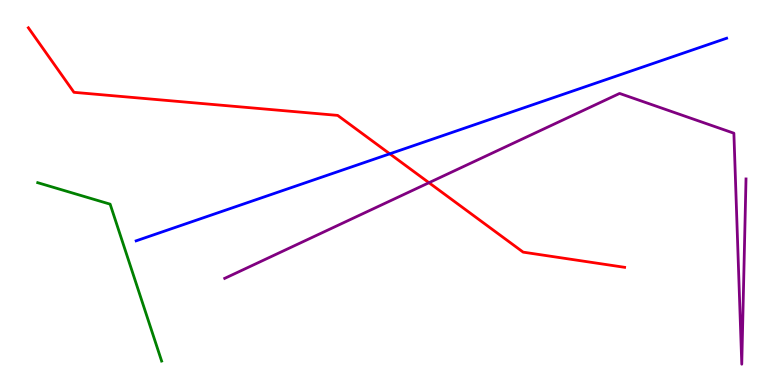[{'lines': ['blue', 'red'], 'intersections': [{'x': 5.03, 'y': 6.0}]}, {'lines': ['green', 'red'], 'intersections': []}, {'lines': ['purple', 'red'], 'intersections': [{'x': 5.54, 'y': 5.25}]}, {'lines': ['blue', 'green'], 'intersections': []}, {'lines': ['blue', 'purple'], 'intersections': []}, {'lines': ['green', 'purple'], 'intersections': []}]